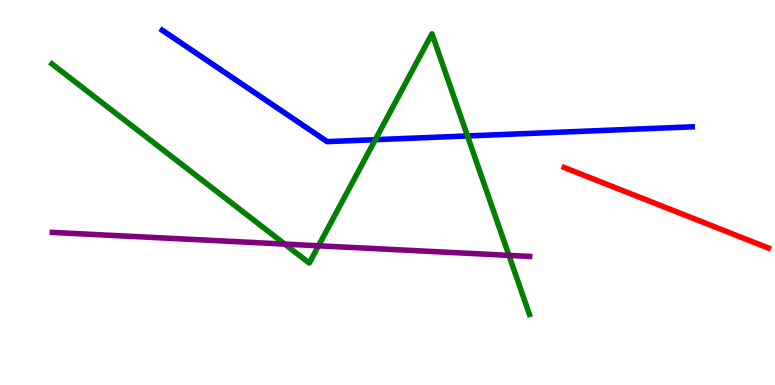[{'lines': ['blue', 'red'], 'intersections': []}, {'lines': ['green', 'red'], 'intersections': []}, {'lines': ['purple', 'red'], 'intersections': []}, {'lines': ['blue', 'green'], 'intersections': [{'x': 4.84, 'y': 6.37}, {'x': 6.03, 'y': 6.47}]}, {'lines': ['blue', 'purple'], 'intersections': []}, {'lines': ['green', 'purple'], 'intersections': [{'x': 3.67, 'y': 3.66}, {'x': 4.11, 'y': 3.62}, {'x': 6.57, 'y': 3.37}]}]